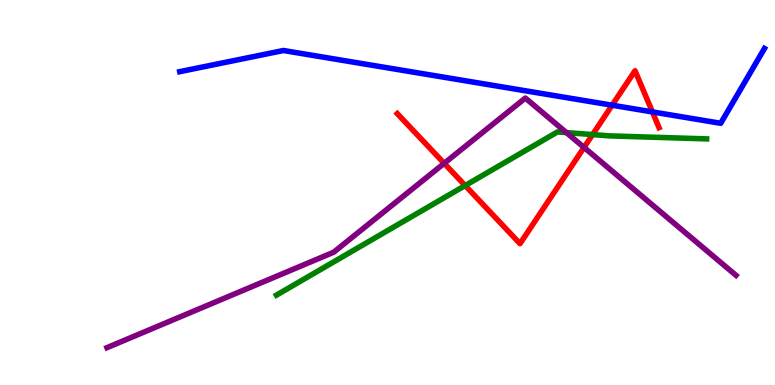[{'lines': ['blue', 'red'], 'intersections': [{'x': 7.9, 'y': 7.27}, {'x': 8.42, 'y': 7.09}]}, {'lines': ['green', 'red'], 'intersections': [{'x': 6.0, 'y': 5.18}, {'x': 7.65, 'y': 6.5}]}, {'lines': ['purple', 'red'], 'intersections': [{'x': 5.73, 'y': 5.76}, {'x': 7.54, 'y': 6.17}]}, {'lines': ['blue', 'green'], 'intersections': []}, {'lines': ['blue', 'purple'], 'intersections': []}, {'lines': ['green', 'purple'], 'intersections': [{'x': 7.31, 'y': 6.56}]}]